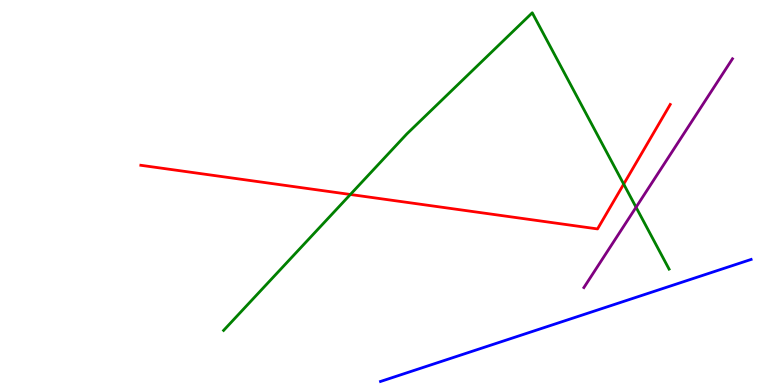[{'lines': ['blue', 'red'], 'intersections': []}, {'lines': ['green', 'red'], 'intersections': [{'x': 4.52, 'y': 4.95}, {'x': 8.05, 'y': 5.22}]}, {'lines': ['purple', 'red'], 'intersections': []}, {'lines': ['blue', 'green'], 'intersections': []}, {'lines': ['blue', 'purple'], 'intersections': []}, {'lines': ['green', 'purple'], 'intersections': [{'x': 8.21, 'y': 4.62}]}]